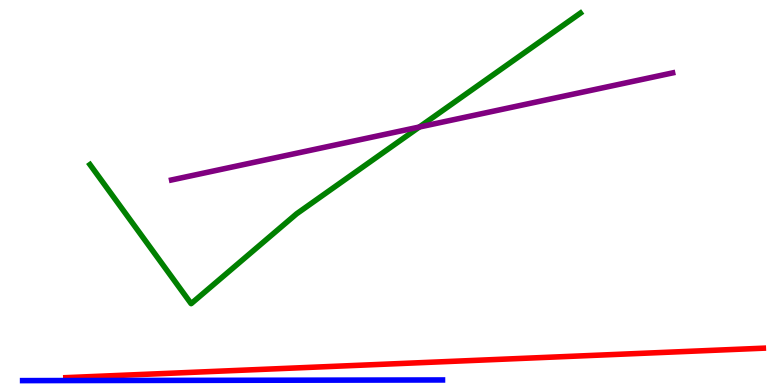[{'lines': ['blue', 'red'], 'intersections': []}, {'lines': ['green', 'red'], 'intersections': []}, {'lines': ['purple', 'red'], 'intersections': []}, {'lines': ['blue', 'green'], 'intersections': []}, {'lines': ['blue', 'purple'], 'intersections': []}, {'lines': ['green', 'purple'], 'intersections': [{'x': 5.41, 'y': 6.7}]}]